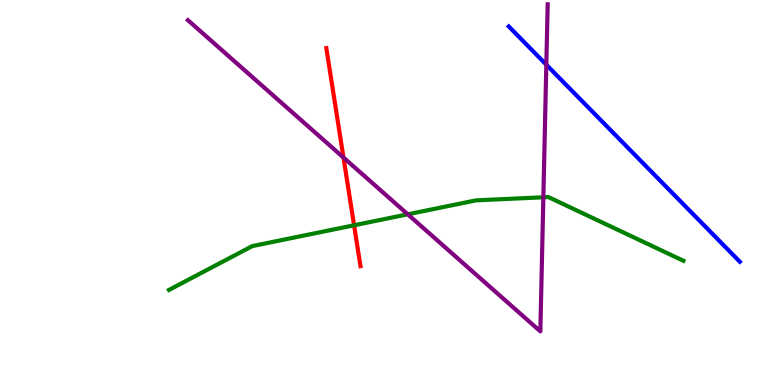[{'lines': ['blue', 'red'], 'intersections': []}, {'lines': ['green', 'red'], 'intersections': [{'x': 4.57, 'y': 4.15}]}, {'lines': ['purple', 'red'], 'intersections': [{'x': 4.43, 'y': 5.91}]}, {'lines': ['blue', 'green'], 'intersections': []}, {'lines': ['blue', 'purple'], 'intersections': [{'x': 7.05, 'y': 8.32}]}, {'lines': ['green', 'purple'], 'intersections': [{'x': 5.26, 'y': 4.43}, {'x': 7.01, 'y': 4.88}]}]